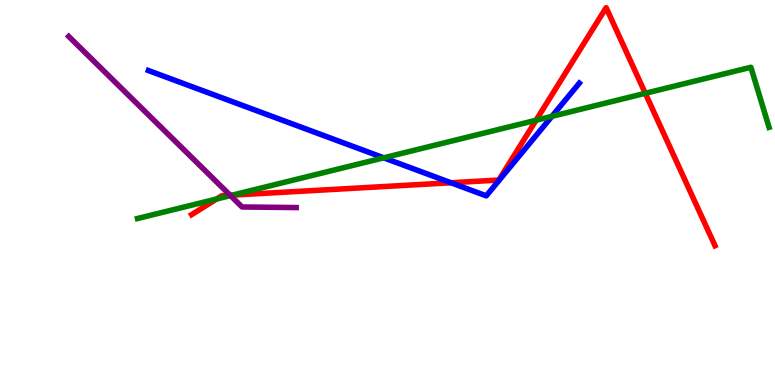[{'lines': ['blue', 'red'], 'intersections': [{'x': 5.82, 'y': 5.25}]}, {'lines': ['green', 'red'], 'intersections': [{'x': 2.79, 'y': 4.83}, {'x': 3.0, 'y': 4.93}, {'x': 6.92, 'y': 6.88}, {'x': 8.33, 'y': 7.58}]}, {'lines': ['purple', 'red'], 'intersections': [{'x': 2.97, 'y': 4.93}]}, {'lines': ['blue', 'green'], 'intersections': [{'x': 4.95, 'y': 5.9}, {'x': 7.12, 'y': 6.98}]}, {'lines': ['blue', 'purple'], 'intersections': []}, {'lines': ['green', 'purple'], 'intersections': [{'x': 2.97, 'y': 4.92}]}]